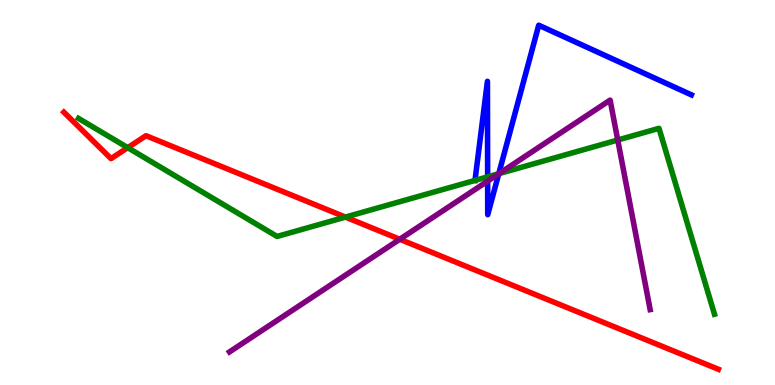[{'lines': ['blue', 'red'], 'intersections': []}, {'lines': ['green', 'red'], 'intersections': [{'x': 1.65, 'y': 6.16}, {'x': 4.46, 'y': 4.36}]}, {'lines': ['purple', 'red'], 'intersections': [{'x': 5.16, 'y': 3.79}]}, {'lines': ['blue', 'green'], 'intersections': [{'x': 6.13, 'y': 5.31}, {'x': 6.29, 'y': 5.41}, {'x': 6.44, 'y': 5.49}]}, {'lines': ['blue', 'purple'], 'intersections': [{'x': 6.29, 'y': 5.29}, {'x': 6.44, 'y': 5.49}]}, {'lines': ['green', 'purple'], 'intersections': [{'x': 6.44, 'y': 5.49}, {'x': 7.97, 'y': 6.36}]}]